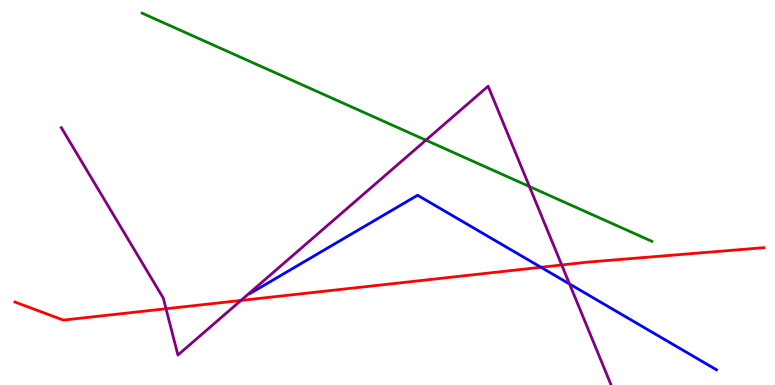[{'lines': ['blue', 'red'], 'intersections': [{'x': 6.98, 'y': 3.06}]}, {'lines': ['green', 'red'], 'intersections': []}, {'lines': ['purple', 'red'], 'intersections': [{'x': 2.14, 'y': 1.98}, {'x': 3.11, 'y': 2.2}, {'x': 7.25, 'y': 3.12}]}, {'lines': ['blue', 'green'], 'intersections': []}, {'lines': ['blue', 'purple'], 'intersections': [{'x': 7.35, 'y': 2.62}]}, {'lines': ['green', 'purple'], 'intersections': [{'x': 5.5, 'y': 6.36}, {'x': 6.83, 'y': 5.16}]}]